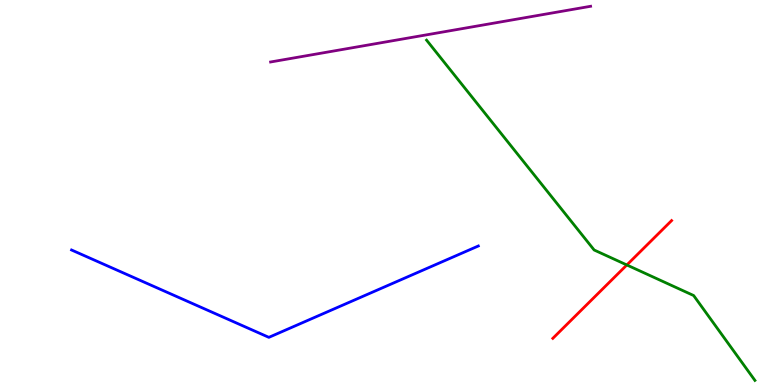[{'lines': ['blue', 'red'], 'intersections': []}, {'lines': ['green', 'red'], 'intersections': [{'x': 8.09, 'y': 3.12}]}, {'lines': ['purple', 'red'], 'intersections': []}, {'lines': ['blue', 'green'], 'intersections': []}, {'lines': ['blue', 'purple'], 'intersections': []}, {'lines': ['green', 'purple'], 'intersections': []}]